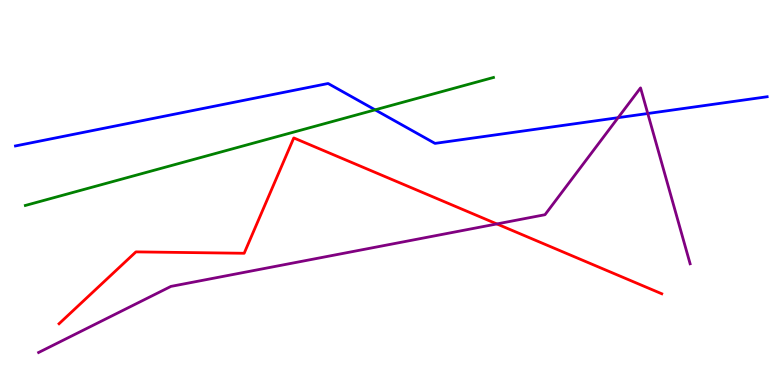[{'lines': ['blue', 'red'], 'intersections': []}, {'lines': ['green', 'red'], 'intersections': []}, {'lines': ['purple', 'red'], 'intersections': [{'x': 6.41, 'y': 4.18}]}, {'lines': ['blue', 'green'], 'intersections': [{'x': 4.84, 'y': 7.15}]}, {'lines': ['blue', 'purple'], 'intersections': [{'x': 7.98, 'y': 6.94}, {'x': 8.36, 'y': 7.05}]}, {'lines': ['green', 'purple'], 'intersections': []}]